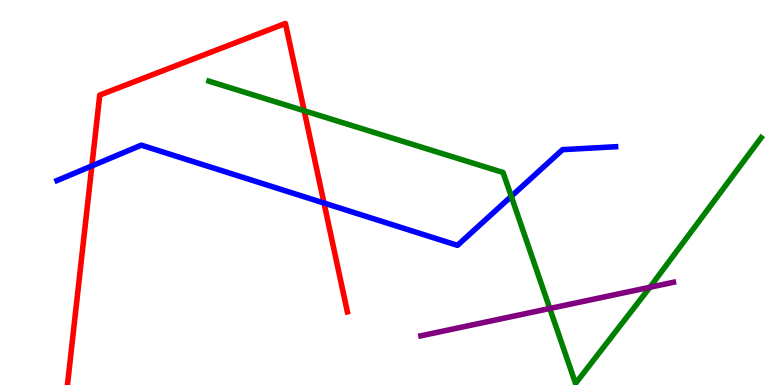[{'lines': ['blue', 'red'], 'intersections': [{'x': 1.19, 'y': 5.69}, {'x': 4.18, 'y': 4.73}]}, {'lines': ['green', 'red'], 'intersections': [{'x': 3.92, 'y': 7.12}]}, {'lines': ['purple', 'red'], 'intersections': []}, {'lines': ['blue', 'green'], 'intersections': [{'x': 6.6, 'y': 4.9}]}, {'lines': ['blue', 'purple'], 'intersections': []}, {'lines': ['green', 'purple'], 'intersections': [{'x': 7.09, 'y': 1.99}, {'x': 8.39, 'y': 2.54}]}]